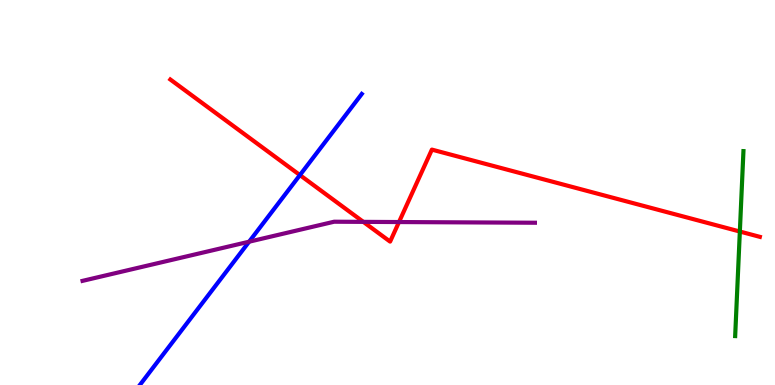[{'lines': ['blue', 'red'], 'intersections': [{'x': 3.87, 'y': 5.45}]}, {'lines': ['green', 'red'], 'intersections': [{'x': 9.55, 'y': 3.99}]}, {'lines': ['purple', 'red'], 'intersections': [{'x': 4.69, 'y': 4.24}, {'x': 5.15, 'y': 4.23}]}, {'lines': ['blue', 'green'], 'intersections': []}, {'lines': ['blue', 'purple'], 'intersections': [{'x': 3.21, 'y': 3.72}]}, {'lines': ['green', 'purple'], 'intersections': []}]